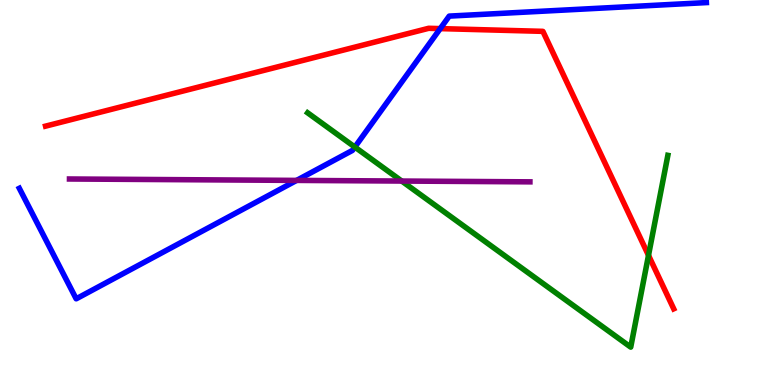[{'lines': ['blue', 'red'], 'intersections': [{'x': 5.68, 'y': 9.26}]}, {'lines': ['green', 'red'], 'intersections': [{'x': 8.37, 'y': 3.37}]}, {'lines': ['purple', 'red'], 'intersections': []}, {'lines': ['blue', 'green'], 'intersections': [{'x': 4.58, 'y': 6.18}]}, {'lines': ['blue', 'purple'], 'intersections': [{'x': 3.83, 'y': 5.31}]}, {'lines': ['green', 'purple'], 'intersections': [{'x': 5.18, 'y': 5.3}]}]